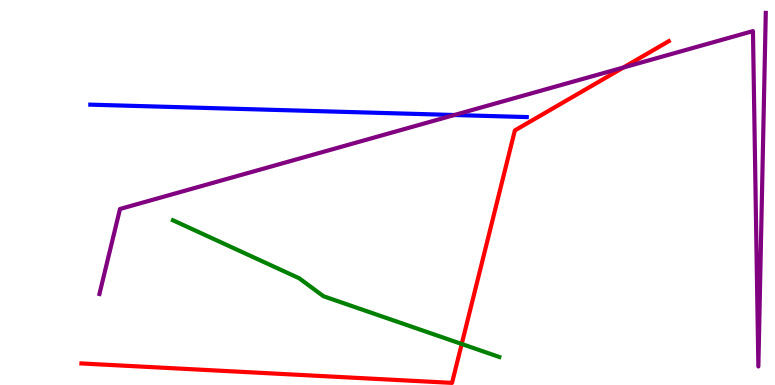[{'lines': ['blue', 'red'], 'intersections': []}, {'lines': ['green', 'red'], 'intersections': [{'x': 5.96, 'y': 1.07}]}, {'lines': ['purple', 'red'], 'intersections': [{'x': 8.04, 'y': 8.25}]}, {'lines': ['blue', 'green'], 'intersections': []}, {'lines': ['blue', 'purple'], 'intersections': [{'x': 5.86, 'y': 7.01}]}, {'lines': ['green', 'purple'], 'intersections': []}]